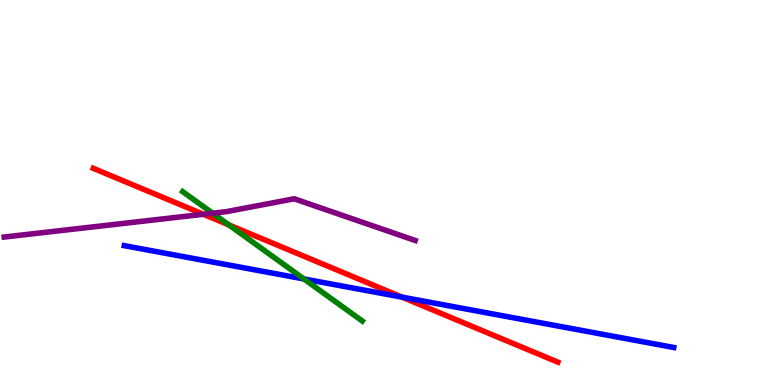[{'lines': ['blue', 'red'], 'intersections': [{'x': 5.19, 'y': 2.28}]}, {'lines': ['green', 'red'], 'intersections': [{'x': 2.95, 'y': 4.16}]}, {'lines': ['purple', 'red'], 'intersections': [{'x': 2.62, 'y': 4.43}]}, {'lines': ['blue', 'green'], 'intersections': [{'x': 3.92, 'y': 2.75}]}, {'lines': ['blue', 'purple'], 'intersections': []}, {'lines': ['green', 'purple'], 'intersections': [{'x': 2.74, 'y': 4.46}]}]